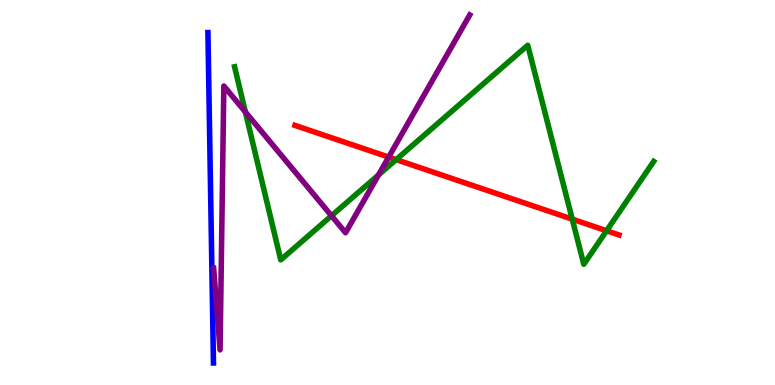[{'lines': ['blue', 'red'], 'intersections': []}, {'lines': ['green', 'red'], 'intersections': [{'x': 5.11, 'y': 5.85}, {'x': 7.38, 'y': 4.31}, {'x': 7.83, 'y': 4.01}]}, {'lines': ['purple', 'red'], 'intersections': [{'x': 5.02, 'y': 5.92}]}, {'lines': ['blue', 'green'], 'intersections': []}, {'lines': ['blue', 'purple'], 'intersections': []}, {'lines': ['green', 'purple'], 'intersections': [{'x': 3.17, 'y': 7.09}, {'x': 4.28, 'y': 4.4}, {'x': 4.88, 'y': 5.46}]}]